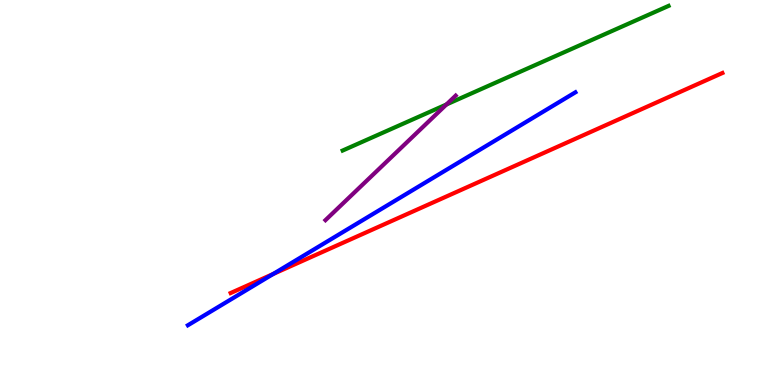[{'lines': ['blue', 'red'], 'intersections': [{'x': 3.52, 'y': 2.88}]}, {'lines': ['green', 'red'], 'intersections': []}, {'lines': ['purple', 'red'], 'intersections': []}, {'lines': ['blue', 'green'], 'intersections': []}, {'lines': ['blue', 'purple'], 'intersections': []}, {'lines': ['green', 'purple'], 'intersections': [{'x': 5.76, 'y': 7.29}]}]